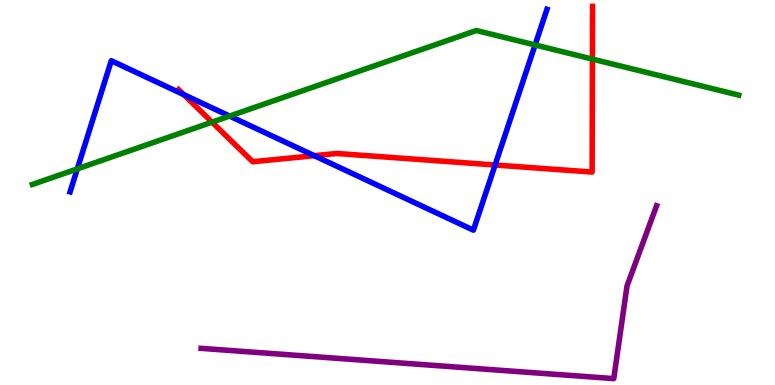[{'lines': ['blue', 'red'], 'intersections': [{'x': 2.37, 'y': 7.54}, {'x': 4.06, 'y': 5.96}, {'x': 6.39, 'y': 5.71}]}, {'lines': ['green', 'red'], 'intersections': [{'x': 2.74, 'y': 6.83}, {'x': 7.64, 'y': 8.47}]}, {'lines': ['purple', 'red'], 'intersections': []}, {'lines': ['blue', 'green'], 'intersections': [{'x': 0.998, 'y': 5.61}, {'x': 2.96, 'y': 6.99}, {'x': 6.9, 'y': 8.83}]}, {'lines': ['blue', 'purple'], 'intersections': []}, {'lines': ['green', 'purple'], 'intersections': []}]